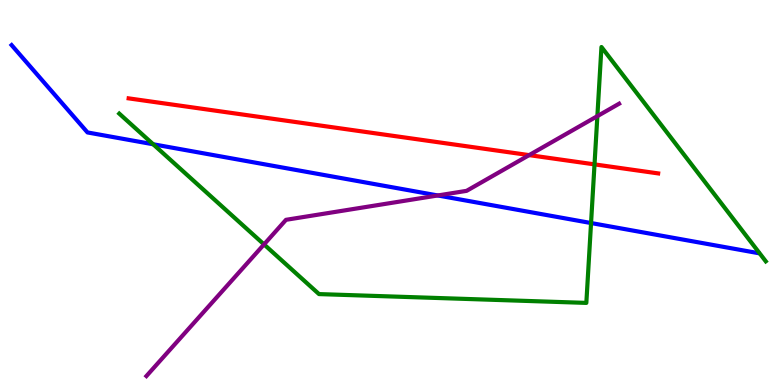[{'lines': ['blue', 'red'], 'intersections': []}, {'lines': ['green', 'red'], 'intersections': [{'x': 7.67, 'y': 5.73}]}, {'lines': ['purple', 'red'], 'intersections': [{'x': 6.83, 'y': 5.97}]}, {'lines': ['blue', 'green'], 'intersections': [{'x': 1.98, 'y': 6.25}, {'x': 7.63, 'y': 4.21}]}, {'lines': ['blue', 'purple'], 'intersections': [{'x': 5.65, 'y': 4.92}]}, {'lines': ['green', 'purple'], 'intersections': [{'x': 3.41, 'y': 3.65}, {'x': 7.71, 'y': 6.98}]}]